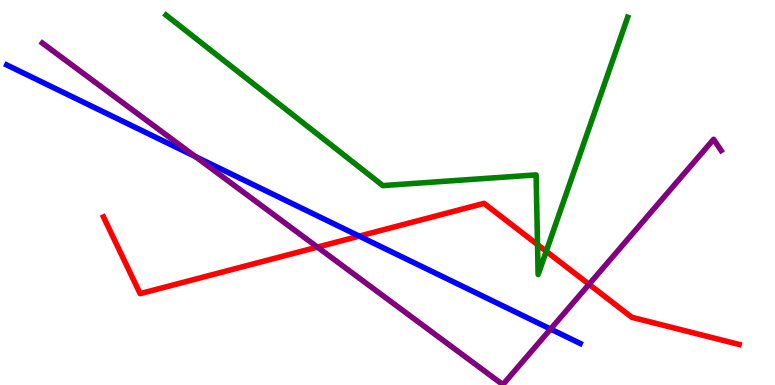[{'lines': ['blue', 'red'], 'intersections': [{'x': 4.64, 'y': 3.87}]}, {'lines': ['green', 'red'], 'intersections': [{'x': 6.94, 'y': 3.65}, {'x': 7.05, 'y': 3.47}]}, {'lines': ['purple', 'red'], 'intersections': [{'x': 4.1, 'y': 3.58}, {'x': 7.6, 'y': 2.62}]}, {'lines': ['blue', 'green'], 'intersections': []}, {'lines': ['blue', 'purple'], 'intersections': [{'x': 2.52, 'y': 5.93}, {'x': 7.1, 'y': 1.45}]}, {'lines': ['green', 'purple'], 'intersections': []}]